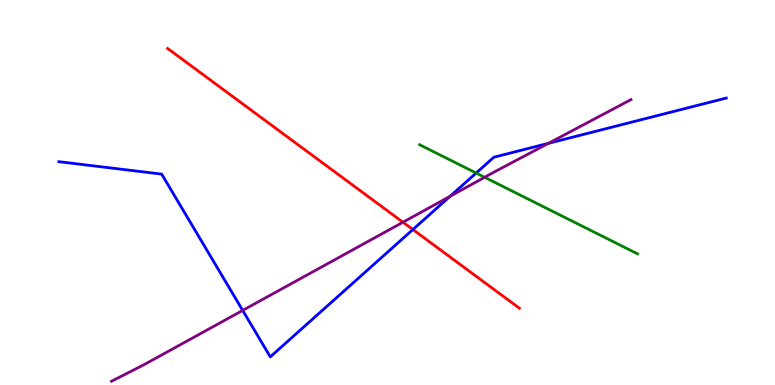[{'lines': ['blue', 'red'], 'intersections': [{'x': 5.33, 'y': 4.04}]}, {'lines': ['green', 'red'], 'intersections': []}, {'lines': ['purple', 'red'], 'intersections': [{'x': 5.2, 'y': 4.23}]}, {'lines': ['blue', 'green'], 'intersections': [{'x': 6.14, 'y': 5.51}]}, {'lines': ['blue', 'purple'], 'intersections': [{'x': 3.13, 'y': 1.94}, {'x': 5.81, 'y': 4.9}, {'x': 7.08, 'y': 6.28}]}, {'lines': ['green', 'purple'], 'intersections': [{'x': 6.25, 'y': 5.4}]}]